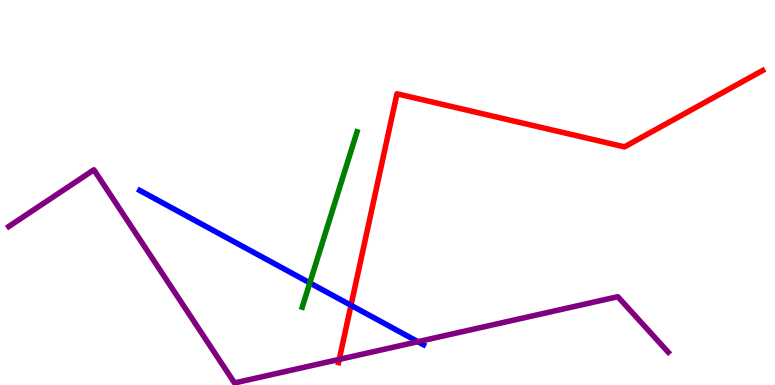[{'lines': ['blue', 'red'], 'intersections': [{'x': 4.53, 'y': 2.07}]}, {'lines': ['green', 'red'], 'intersections': []}, {'lines': ['purple', 'red'], 'intersections': [{'x': 4.38, 'y': 0.665}]}, {'lines': ['blue', 'green'], 'intersections': [{'x': 4.0, 'y': 2.65}]}, {'lines': ['blue', 'purple'], 'intersections': [{'x': 5.39, 'y': 1.13}]}, {'lines': ['green', 'purple'], 'intersections': []}]